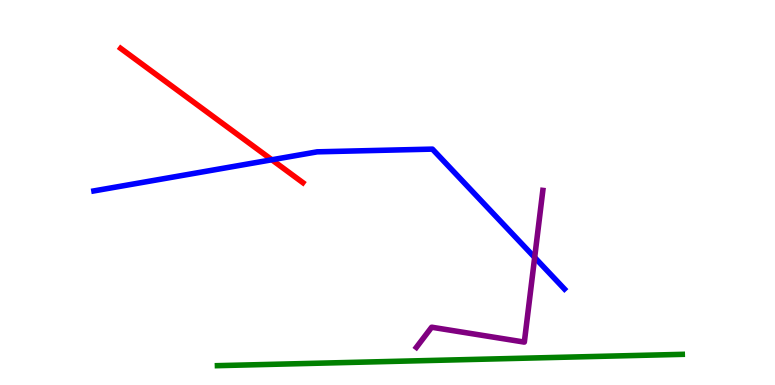[{'lines': ['blue', 'red'], 'intersections': [{'x': 3.51, 'y': 5.85}]}, {'lines': ['green', 'red'], 'intersections': []}, {'lines': ['purple', 'red'], 'intersections': []}, {'lines': ['blue', 'green'], 'intersections': []}, {'lines': ['blue', 'purple'], 'intersections': [{'x': 6.9, 'y': 3.31}]}, {'lines': ['green', 'purple'], 'intersections': []}]